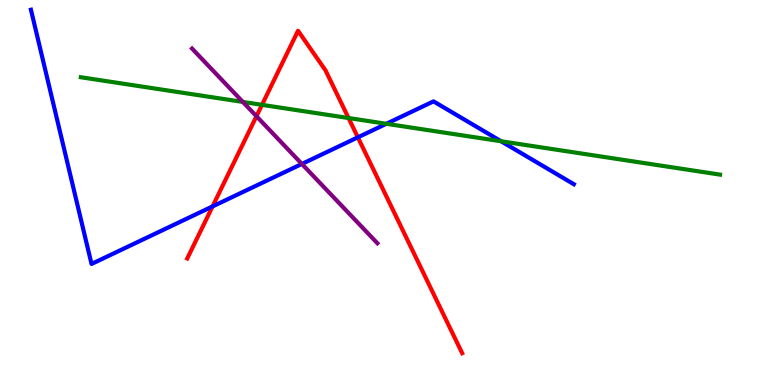[{'lines': ['blue', 'red'], 'intersections': [{'x': 2.74, 'y': 4.64}, {'x': 4.62, 'y': 6.43}]}, {'lines': ['green', 'red'], 'intersections': [{'x': 3.38, 'y': 7.28}, {'x': 4.5, 'y': 6.93}]}, {'lines': ['purple', 'red'], 'intersections': [{'x': 3.31, 'y': 6.98}]}, {'lines': ['blue', 'green'], 'intersections': [{'x': 4.99, 'y': 6.78}, {'x': 6.47, 'y': 6.33}]}, {'lines': ['blue', 'purple'], 'intersections': [{'x': 3.9, 'y': 5.74}]}, {'lines': ['green', 'purple'], 'intersections': [{'x': 3.13, 'y': 7.35}]}]